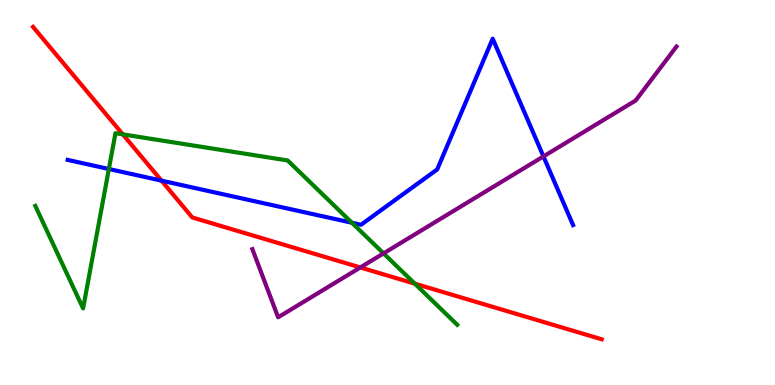[{'lines': ['blue', 'red'], 'intersections': [{'x': 2.08, 'y': 5.31}]}, {'lines': ['green', 'red'], 'intersections': [{'x': 1.58, 'y': 6.51}, {'x': 5.35, 'y': 2.63}]}, {'lines': ['purple', 'red'], 'intersections': [{'x': 4.65, 'y': 3.05}]}, {'lines': ['blue', 'green'], 'intersections': [{'x': 1.4, 'y': 5.61}, {'x': 4.54, 'y': 4.21}]}, {'lines': ['blue', 'purple'], 'intersections': [{'x': 7.01, 'y': 5.94}]}, {'lines': ['green', 'purple'], 'intersections': [{'x': 4.95, 'y': 3.42}]}]